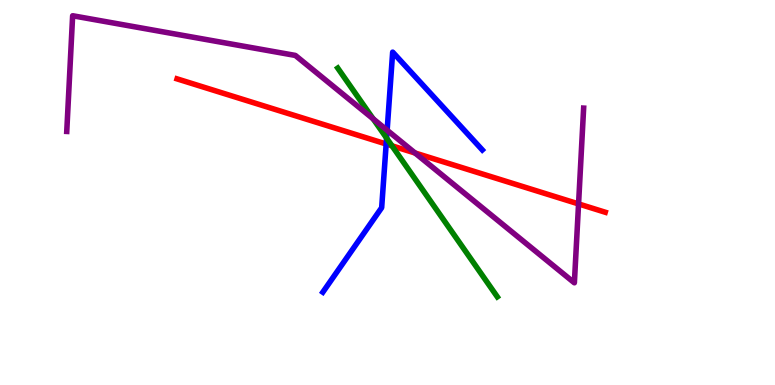[{'lines': ['blue', 'red'], 'intersections': [{'x': 4.98, 'y': 6.26}]}, {'lines': ['green', 'red'], 'intersections': [{'x': 5.06, 'y': 6.21}]}, {'lines': ['purple', 'red'], 'intersections': [{'x': 5.36, 'y': 6.03}, {'x': 7.47, 'y': 4.7}]}, {'lines': ['blue', 'green'], 'intersections': [{'x': 4.99, 'y': 6.41}]}, {'lines': ['blue', 'purple'], 'intersections': [{'x': 5.0, 'y': 6.62}]}, {'lines': ['green', 'purple'], 'intersections': [{'x': 4.81, 'y': 6.91}]}]